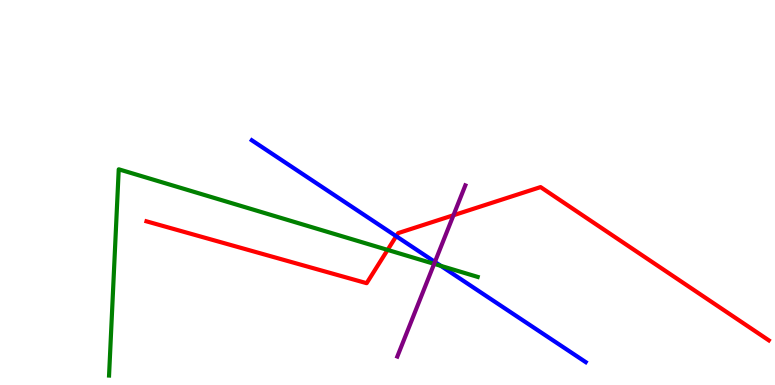[{'lines': ['blue', 'red'], 'intersections': [{'x': 5.11, 'y': 3.86}]}, {'lines': ['green', 'red'], 'intersections': [{'x': 5.0, 'y': 3.51}]}, {'lines': ['purple', 'red'], 'intersections': [{'x': 5.85, 'y': 4.41}]}, {'lines': ['blue', 'green'], 'intersections': [{'x': 5.69, 'y': 3.09}]}, {'lines': ['blue', 'purple'], 'intersections': [{'x': 5.61, 'y': 3.2}]}, {'lines': ['green', 'purple'], 'intersections': [{'x': 5.6, 'y': 3.15}]}]